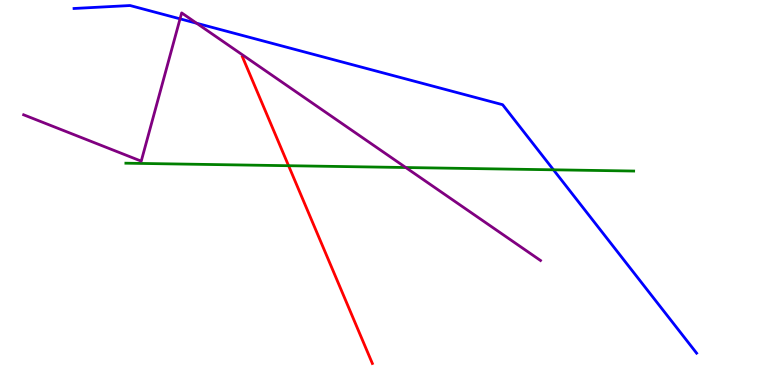[{'lines': ['blue', 'red'], 'intersections': []}, {'lines': ['green', 'red'], 'intersections': [{'x': 3.72, 'y': 5.7}]}, {'lines': ['purple', 'red'], 'intersections': []}, {'lines': ['blue', 'green'], 'intersections': [{'x': 7.14, 'y': 5.59}]}, {'lines': ['blue', 'purple'], 'intersections': [{'x': 2.32, 'y': 9.51}, {'x': 2.54, 'y': 9.4}]}, {'lines': ['green', 'purple'], 'intersections': [{'x': 5.24, 'y': 5.65}]}]